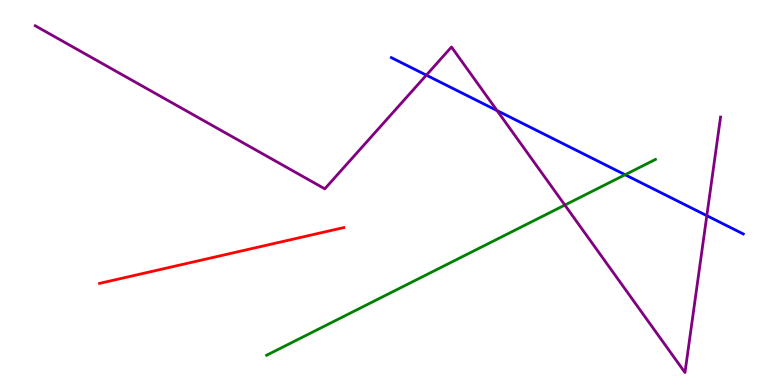[{'lines': ['blue', 'red'], 'intersections': []}, {'lines': ['green', 'red'], 'intersections': []}, {'lines': ['purple', 'red'], 'intersections': []}, {'lines': ['blue', 'green'], 'intersections': [{'x': 8.07, 'y': 5.46}]}, {'lines': ['blue', 'purple'], 'intersections': [{'x': 5.5, 'y': 8.05}, {'x': 6.41, 'y': 7.13}, {'x': 9.12, 'y': 4.4}]}, {'lines': ['green', 'purple'], 'intersections': [{'x': 7.29, 'y': 4.67}]}]